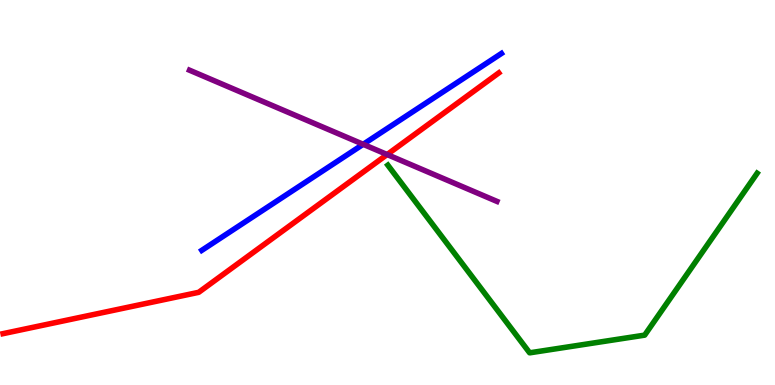[{'lines': ['blue', 'red'], 'intersections': []}, {'lines': ['green', 'red'], 'intersections': []}, {'lines': ['purple', 'red'], 'intersections': [{'x': 5.0, 'y': 5.99}]}, {'lines': ['blue', 'green'], 'intersections': []}, {'lines': ['blue', 'purple'], 'intersections': [{'x': 4.69, 'y': 6.25}]}, {'lines': ['green', 'purple'], 'intersections': []}]